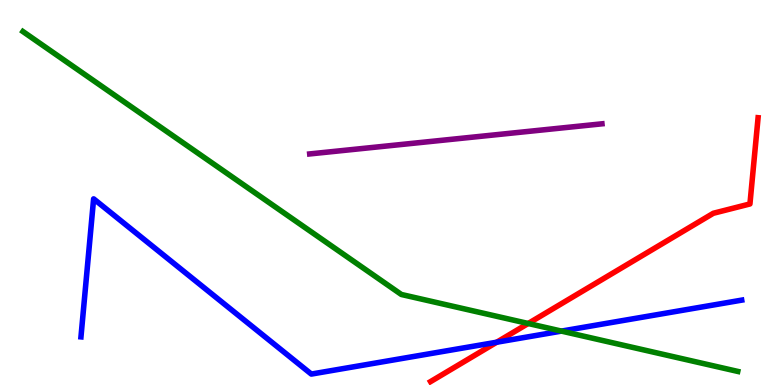[{'lines': ['blue', 'red'], 'intersections': [{'x': 6.41, 'y': 1.11}]}, {'lines': ['green', 'red'], 'intersections': [{'x': 6.82, 'y': 1.6}]}, {'lines': ['purple', 'red'], 'intersections': []}, {'lines': ['blue', 'green'], 'intersections': [{'x': 7.24, 'y': 1.4}]}, {'lines': ['blue', 'purple'], 'intersections': []}, {'lines': ['green', 'purple'], 'intersections': []}]